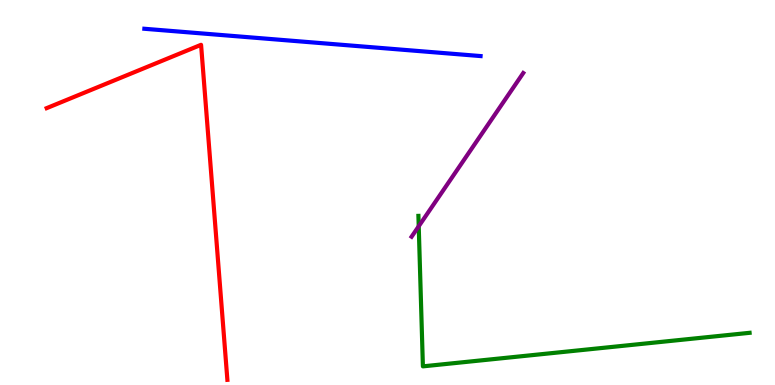[{'lines': ['blue', 'red'], 'intersections': []}, {'lines': ['green', 'red'], 'intersections': []}, {'lines': ['purple', 'red'], 'intersections': []}, {'lines': ['blue', 'green'], 'intersections': []}, {'lines': ['blue', 'purple'], 'intersections': []}, {'lines': ['green', 'purple'], 'intersections': [{'x': 5.4, 'y': 4.12}]}]